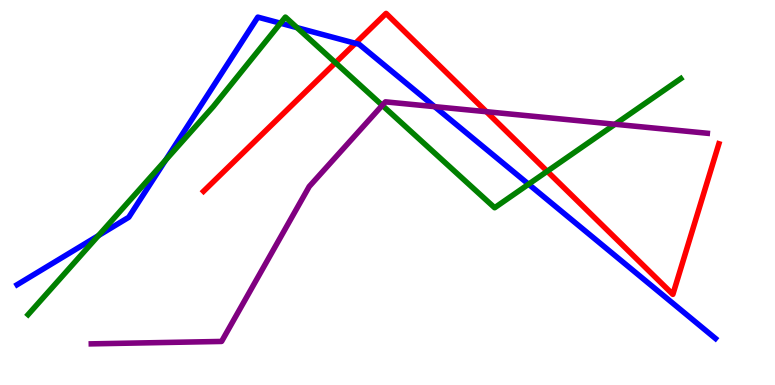[{'lines': ['blue', 'red'], 'intersections': [{'x': 4.59, 'y': 8.87}]}, {'lines': ['green', 'red'], 'intersections': [{'x': 4.33, 'y': 8.37}, {'x': 7.06, 'y': 5.55}]}, {'lines': ['purple', 'red'], 'intersections': [{'x': 6.28, 'y': 7.1}]}, {'lines': ['blue', 'green'], 'intersections': [{'x': 1.27, 'y': 3.88}, {'x': 2.14, 'y': 5.84}, {'x': 3.62, 'y': 9.4}, {'x': 3.83, 'y': 9.28}, {'x': 6.82, 'y': 5.22}]}, {'lines': ['blue', 'purple'], 'intersections': [{'x': 5.61, 'y': 7.23}]}, {'lines': ['green', 'purple'], 'intersections': [{'x': 4.93, 'y': 7.26}, {'x': 7.94, 'y': 6.77}]}]